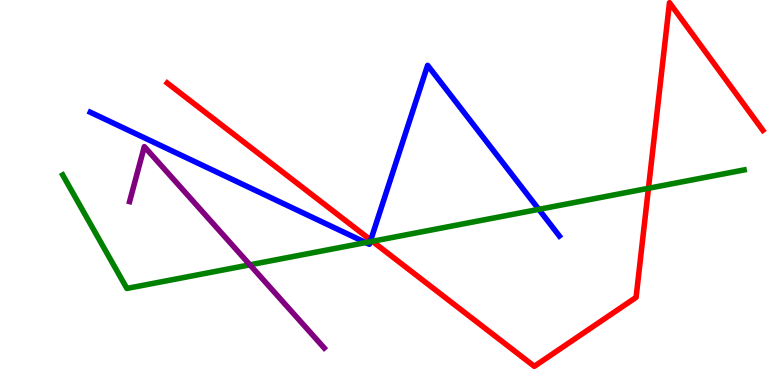[{'lines': ['blue', 'red'], 'intersections': [{'x': 4.78, 'y': 3.76}]}, {'lines': ['green', 'red'], 'intersections': [{'x': 4.8, 'y': 3.73}, {'x': 8.37, 'y': 5.11}]}, {'lines': ['purple', 'red'], 'intersections': []}, {'lines': ['blue', 'green'], 'intersections': [{'x': 4.72, 'y': 3.7}, {'x': 4.78, 'y': 3.72}, {'x': 6.95, 'y': 4.56}]}, {'lines': ['blue', 'purple'], 'intersections': []}, {'lines': ['green', 'purple'], 'intersections': [{'x': 3.22, 'y': 3.12}]}]